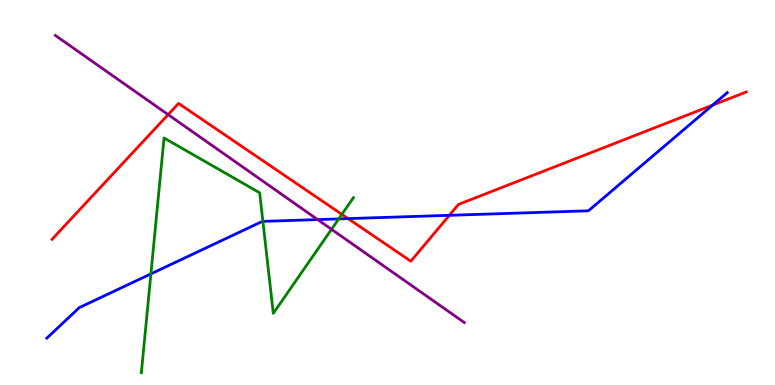[{'lines': ['blue', 'red'], 'intersections': [{'x': 4.49, 'y': 4.32}, {'x': 5.8, 'y': 4.41}, {'x': 9.19, 'y': 7.27}]}, {'lines': ['green', 'red'], 'intersections': [{'x': 4.41, 'y': 4.43}]}, {'lines': ['purple', 'red'], 'intersections': [{'x': 2.17, 'y': 7.02}]}, {'lines': ['blue', 'green'], 'intersections': [{'x': 1.95, 'y': 2.89}, {'x': 3.39, 'y': 4.25}, {'x': 4.37, 'y': 4.31}]}, {'lines': ['blue', 'purple'], 'intersections': [{'x': 4.1, 'y': 4.3}]}, {'lines': ['green', 'purple'], 'intersections': [{'x': 4.28, 'y': 4.04}]}]